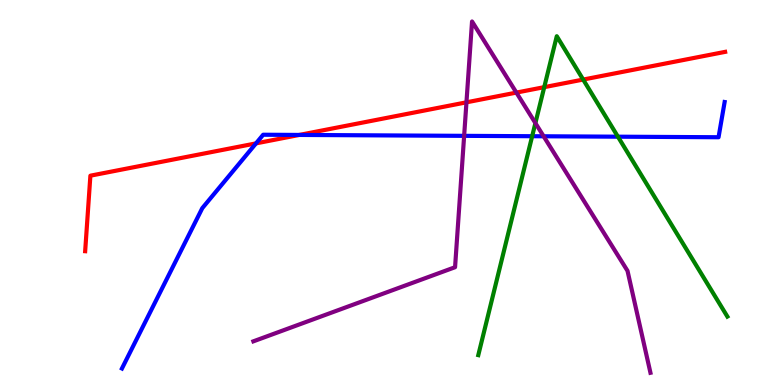[{'lines': ['blue', 'red'], 'intersections': [{'x': 3.3, 'y': 6.28}, {'x': 3.86, 'y': 6.5}]}, {'lines': ['green', 'red'], 'intersections': [{'x': 7.02, 'y': 7.74}, {'x': 7.52, 'y': 7.93}]}, {'lines': ['purple', 'red'], 'intersections': [{'x': 6.02, 'y': 7.34}, {'x': 6.66, 'y': 7.6}]}, {'lines': ['blue', 'green'], 'intersections': [{'x': 6.87, 'y': 6.46}, {'x': 7.97, 'y': 6.45}]}, {'lines': ['blue', 'purple'], 'intersections': [{'x': 5.99, 'y': 6.47}, {'x': 7.01, 'y': 6.46}]}, {'lines': ['green', 'purple'], 'intersections': [{'x': 6.91, 'y': 6.8}]}]